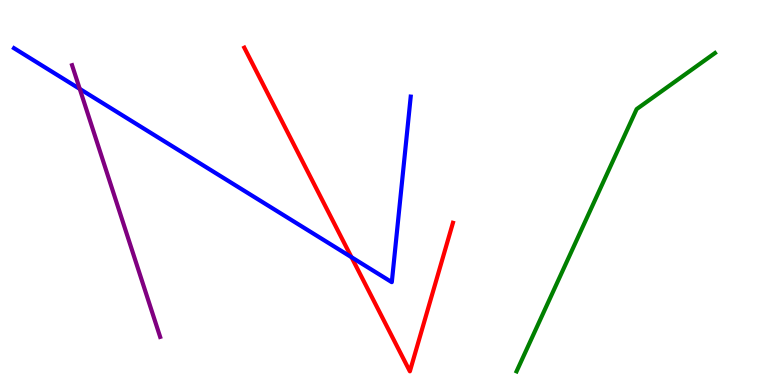[{'lines': ['blue', 'red'], 'intersections': [{'x': 4.54, 'y': 3.32}]}, {'lines': ['green', 'red'], 'intersections': []}, {'lines': ['purple', 'red'], 'intersections': []}, {'lines': ['blue', 'green'], 'intersections': []}, {'lines': ['blue', 'purple'], 'intersections': [{'x': 1.03, 'y': 7.69}]}, {'lines': ['green', 'purple'], 'intersections': []}]